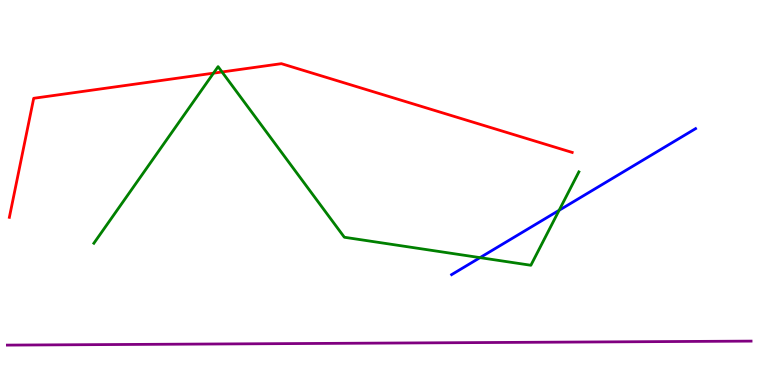[{'lines': ['blue', 'red'], 'intersections': []}, {'lines': ['green', 'red'], 'intersections': [{'x': 2.75, 'y': 8.1}, {'x': 2.86, 'y': 8.13}]}, {'lines': ['purple', 'red'], 'intersections': []}, {'lines': ['blue', 'green'], 'intersections': [{'x': 6.19, 'y': 3.31}, {'x': 7.21, 'y': 4.54}]}, {'lines': ['blue', 'purple'], 'intersections': []}, {'lines': ['green', 'purple'], 'intersections': []}]